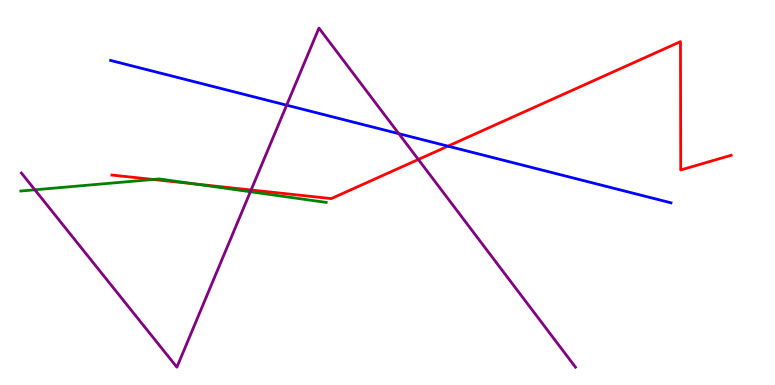[{'lines': ['blue', 'red'], 'intersections': [{'x': 5.78, 'y': 6.2}]}, {'lines': ['green', 'red'], 'intersections': [{'x': 1.98, 'y': 5.34}, {'x': 2.52, 'y': 5.22}]}, {'lines': ['purple', 'red'], 'intersections': [{'x': 3.24, 'y': 5.07}, {'x': 5.4, 'y': 5.86}]}, {'lines': ['blue', 'green'], 'intersections': []}, {'lines': ['blue', 'purple'], 'intersections': [{'x': 3.7, 'y': 7.27}, {'x': 5.15, 'y': 6.53}]}, {'lines': ['green', 'purple'], 'intersections': [{'x': 0.45, 'y': 5.07}, {'x': 3.23, 'y': 5.02}]}]